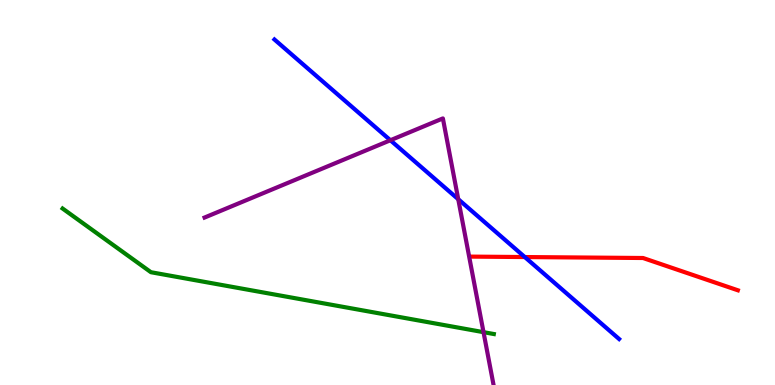[{'lines': ['blue', 'red'], 'intersections': [{'x': 6.77, 'y': 3.32}]}, {'lines': ['green', 'red'], 'intersections': []}, {'lines': ['purple', 'red'], 'intersections': []}, {'lines': ['blue', 'green'], 'intersections': []}, {'lines': ['blue', 'purple'], 'intersections': [{'x': 5.04, 'y': 6.36}, {'x': 5.91, 'y': 4.83}]}, {'lines': ['green', 'purple'], 'intersections': [{'x': 6.24, 'y': 1.37}]}]